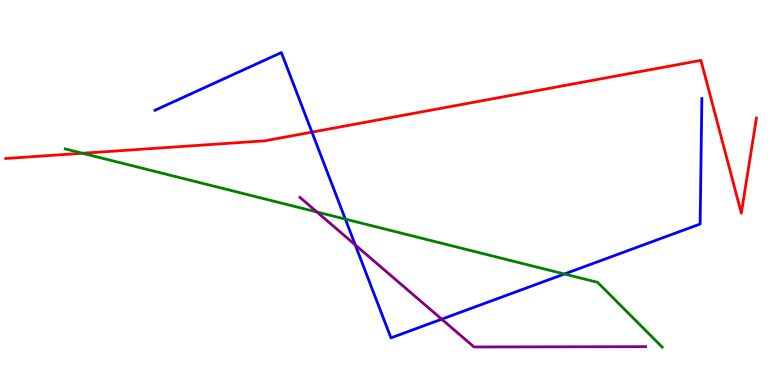[{'lines': ['blue', 'red'], 'intersections': [{'x': 4.02, 'y': 6.57}]}, {'lines': ['green', 'red'], 'intersections': [{'x': 1.06, 'y': 6.02}]}, {'lines': ['purple', 'red'], 'intersections': []}, {'lines': ['blue', 'green'], 'intersections': [{'x': 4.46, 'y': 4.31}, {'x': 7.28, 'y': 2.88}]}, {'lines': ['blue', 'purple'], 'intersections': [{'x': 4.58, 'y': 3.64}, {'x': 5.7, 'y': 1.71}]}, {'lines': ['green', 'purple'], 'intersections': [{'x': 4.09, 'y': 4.49}]}]